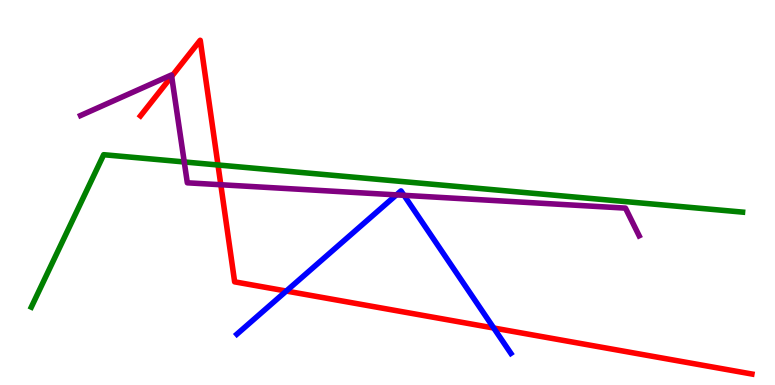[{'lines': ['blue', 'red'], 'intersections': [{'x': 3.69, 'y': 2.44}, {'x': 6.37, 'y': 1.48}]}, {'lines': ['green', 'red'], 'intersections': [{'x': 2.81, 'y': 5.71}]}, {'lines': ['purple', 'red'], 'intersections': [{'x': 2.21, 'y': 8.02}, {'x': 2.85, 'y': 5.2}]}, {'lines': ['blue', 'green'], 'intersections': []}, {'lines': ['blue', 'purple'], 'intersections': [{'x': 5.11, 'y': 4.94}, {'x': 5.21, 'y': 4.93}]}, {'lines': ['green', 'purple'], 'intersections': [{'x': 2.38, 'y': 5.79}]}]